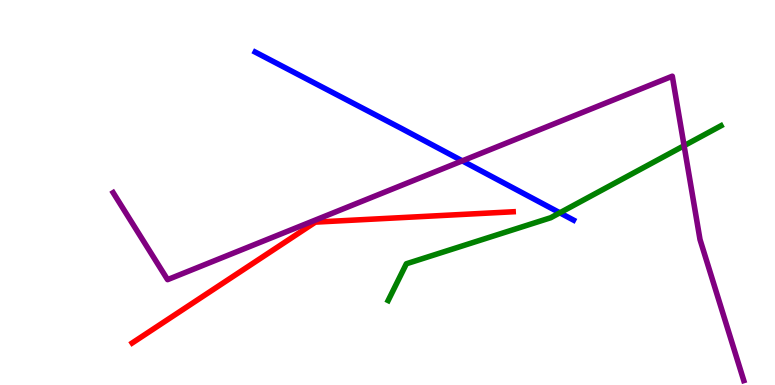[{'lines': ['blue', 'red'], 'intersections': []}, {'lines': ['green', 'red'], 'intersections': []}, {'lines': ['purple', 'red'], 'intersections': []}, {'lines': ['blue', 'green'], 'intersections': [{'x': 7.22, 'y': 4.47}]}, {'lines': ['blue', 'purple'], 'intersections': [{'x': 5.96, 'y': 5.82}]}, {'lines': ['green', 'purple'], 'intersections': [{'x': 8.83, 'y': 6.22}]}]